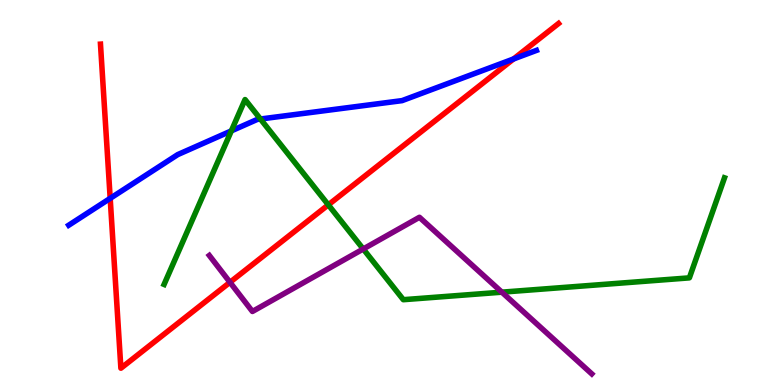[{'lines': ['blue', 'red'], 'intersections': [{'x': 1.42, 'y': 4.85}, {'x': 6.63, 'y': 8.47}]}, {'lines': ['green', 'red'], 'intersections': [{'x': 4.24, 'y': 4.68}]}, {'lines': ['purple', 'red'], 'intersections': [{'x': 2.97, 'y': 2.67}]}, {'lines': ['blue', 'green'], 'intersections': [{'x': 2.98, 'y': 6.6}, {'x': 3.36, 'y': 6.91}]}, {'lines': ['blue', 'purple'], 'intersections': []}, {'lines': ['green', 'purple'], 'intersections': [{'x': 4.69, 'y': 3.53}, {'x': 6.48, 'y': 2.41}]}]